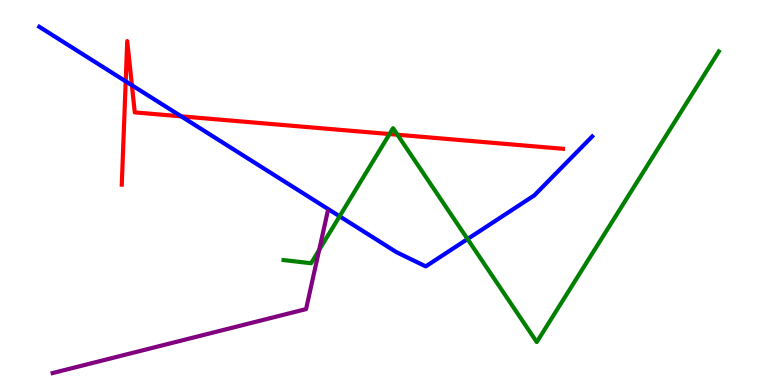[{'lines': ['blue', 'red'], 'intersections': [{'x': 1.62, 'y': 7.89}, {'x': 1.7, 'y': 7.79}, {'x': 2.34, 'y': 6.98}]}, {'lines': ['green', 'red'], 'intersections': [{'x': 5.03, 'y': 6.52}, {'x': 5.13, 'y': 6.5}]}, {'lines': ['purple', 'red'], 'intersections': []}, {'lines': ['blue', 'green'], 'intersections': [{'x': 4.38, 'y': 4.38}, {'x': 6.03, 'y': 3.79}]}, {'lines': ['blue', 'purple'], 'intersections': []}, {'lines': ['green', 'purple'], 'intersections': [{'x': 4.12, 'y': 3.51}]}]